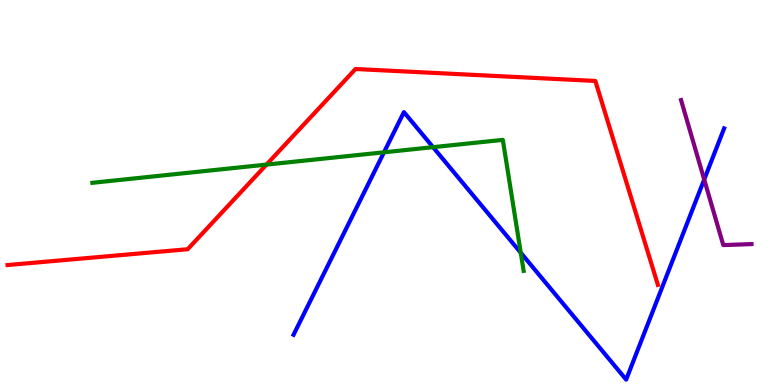[{'lines': ['blue', 'red'], 'intersections': []}, {'lines': ['green', 'red'], 'intersections': [{'x': 3.44, 'y': 5.72}]}, {'lines': ['purple', 'red'], 'intersections': []}, {'lines': ['blue', 'green'], 'intersections': [{'x': 4.95, 'y': 6.04}, {'x': 5.59, 'y': 6.18}, {'x': 6.72, 'y': 3.44}]}, {'lines': ['blue', 'purple'], 'intersections': [{'x': 9.09, 'y': 5.34}]}, {'lines': ['green', 'purple'], 'intersections': []}]